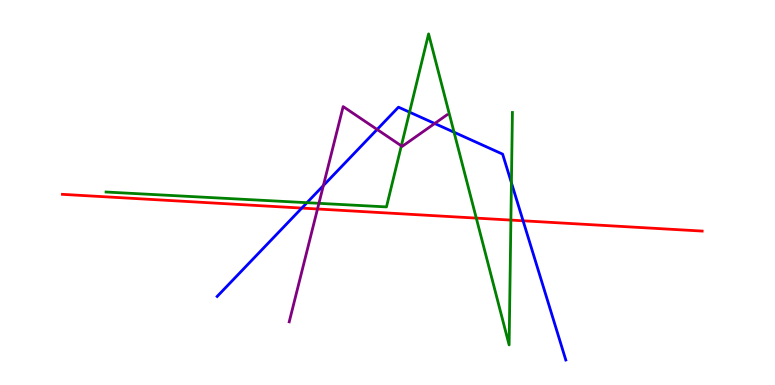[{'lines': ['blue', 'red'], 'intersections': [{'x': 3.89, 'y': 4.6}, {'x': 6.75, 'y': 4.27}]}, {'lines': ['green', 'red'], 'intersections': [{'x': 6.15, 'y': 4.33}, {'x': 6.59, 'y': 4.28}]}, {'lines': ['purple', 'red'], 'intersections': [{'x': 4.1, 'y': 4.57}]}, {'lines': ['blue', 'green'], 'intersections': [{'x': 3.96, 'y': 4.74}, {'x': 5.28, 'y': 7.09}, {'x': 5.86, 'y': 6.57}, {'x': 6.6, 'y': 5.25}]}, {'lines': ['blue', 'purple'], 'intersections': [{'x': 4.17, 'y': 5.18}, {'x': 4.87, 'y': 6.64}, {'x': 5.61, 'y': 6.79}]}, {'lines': ['green', 'purple'], 'intersections': [{'x': 4.12, 'y': 4.72}, {'x': 5.18, 'y': 6.21}]}]